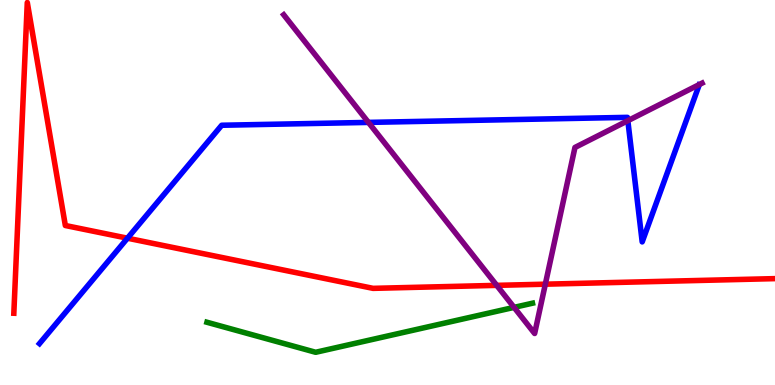[{'lines': ['blue', 'red'], 'intersections': [{'x': 1.64, 'y': 3.81}]}, {'lines': ['green', 'red'], 'intersections': []}, {'lines': ['purple', 'red'], 'intersections': [{'x': 6.41, 'y': 2.59}, {'x': 7.04, 'y': 2.62}]}, {'lines': ['blue', 'green'], 'intersections': []}, {'lines': ['blue', 'purple'], 'intersections': [{'x': 4.75, 'y': 6.82}, {'x': 8.1, 'y': 6.87}]}, {'lines': ['green', 'purple'], 'intersections': [{'x': 6.63, 'y': 2.02}]}]